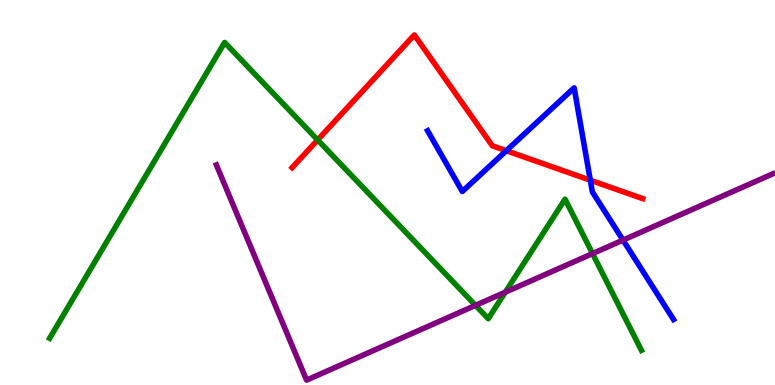[{'lines': ['blue', 'red'], 'intersections': [{'x': 6.53, 'y': 6.09}, {'x': 7.62, 'y': 5.32}]}, {'lines': ['green', 'red'], 'intersections': [{'x': 4.1, 'y': 6.37}]}, {'lines': ['purple', 'red'], 'intersections': []}, {'lines': ['blue', 'green'], 'intersections': []}, {'lines': ['blue', 'purple'], 'intersections': [{'x': 8.04, 'y': 3.76}]}, {'lines': ['green', 'purple'], 'intersections': [{'x': 6.14, 'y': 2.07}, {'x': 6.52, 'y': 2.41}, {'x': 7.65, 'y': 3.41}]}]